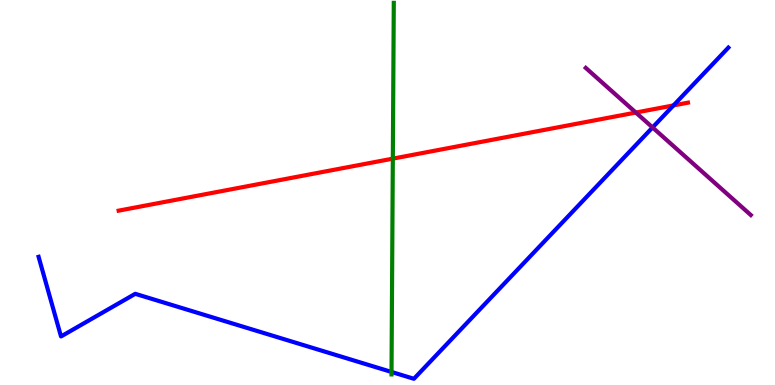[{'lines': ['blue', 'red'], 'intersections': [{'x': 8.69, 'y': 7.26}]}, {'lines': ['green', 'red'], 'intersections': [{'x': 5.07, 'y': 5.88}]}, {'lines': ['purple', 'red'], 'intersections': [{'x': 8.2, 'y': 7.08}]}, {'lines': ['blue', 'green'], 'intersections': [{'x': 5.05, 'y': 0.339}]}, {'lines': ['blue', 'purple'], 'intersections': [{'x': 8.42, 'y': 6.69}]}, {'lines': ['green', 'purple'], 'intersections': []}]